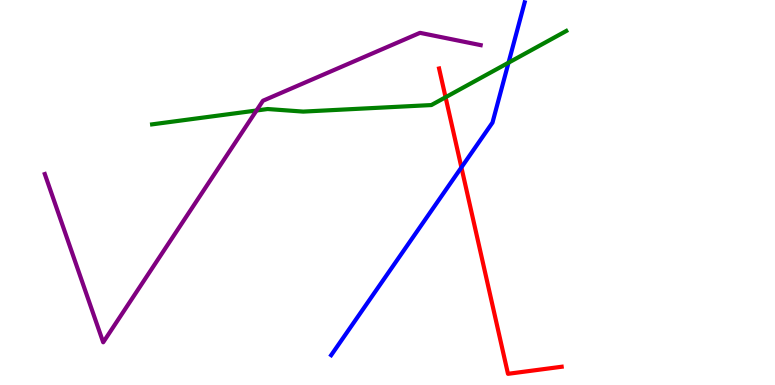[{'lines': ['blue', 'red'], 'intersections': [{'x': 5.95, 'y': 5.65}]}, {'lines': ['green', 'red'], 'intersections': [{'x': 5.75, 'y': 7.47}]}, {'lines': ['purple', 'red'], 'intersections': []}, {'lines': ['blue', 'green'], 'intersections': [{'x': 6.56, 'y': 8.37}]}, {'lines': ['blue', 'purple'], 'intersections': []}, {'lines': ['green', 'purple'], 'intersections': [{'x': 3.31, 'y': 7.13}]}]